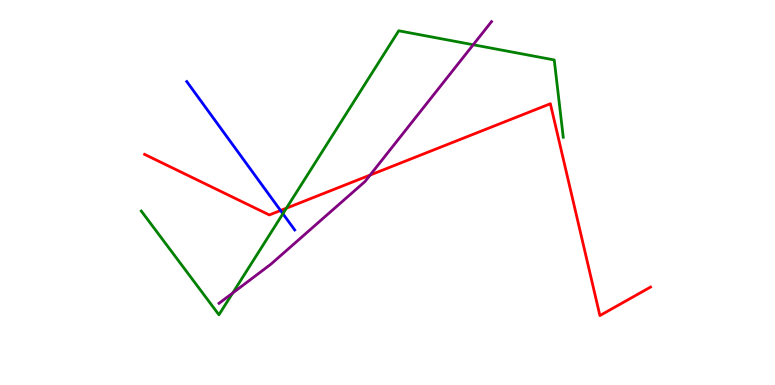[{'lines': ['blue', 'red'], 'intersections': [{'x': 3.62, 'y': 4.53}]}, {'lines': ['green', 'red'], 'intersections': [{'x': 3.7, 'y': 4.59}]}, {'lines': ['purple', 'red'], 'intersections': [{'x': 4.78, 'y': 5.45}]}, {'lines': ['blue', 'green'], 'intersections': [{'x': 3.65, 'y': 4.45}]}, {'lines': ['blue', 'purple'], 'intersections': []}, {'lines': ['green', 'purple'], 'intersections': [{'x': 3.0, 'y': 2.39}, {'x': 6.11, 'y': 8.84}]}]